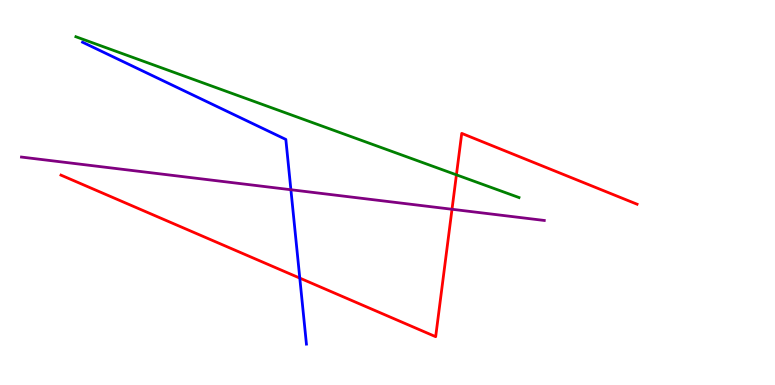[{'lines': ['blue', 'red'], 'intersections': [{'x': 3.87, 'y': 2.78}]}, {'lines': ['green', 'red'], 'intersections': [{'x': 5.89, 'y': 5.46}]}, {'lines': ['purple', 'red'], 'intersections': [{'x': 5.83, 'y': 4.56}]}, {'lines': ['blue', 'green'], 'intersections': []}, {'lines': ['blue', 'purple'], 'intersections': [{'x': 3.75, 'y': 5.07}]}, {'lines': ['green', 'purple'], 'intersections': []}]